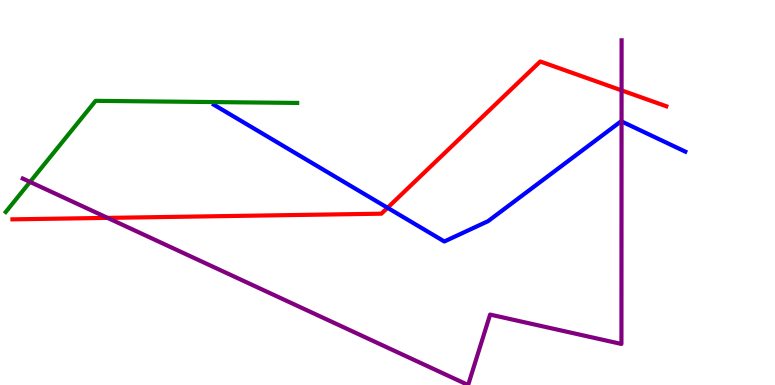[{'lines': ['blue', 'red'], 'intersections': [{'x': 5.0, 'y': 4.6}]}, {'lines': ['green', 'red'], 'intersections': []}, {'lines': ['purple', 'red'], 'intersections': [{'x': 1.39, 'y': 4.34}, {'x': 8.02, 'y': 7.65}]}, {'lines': ['blue', 'green'], 'intersections': []}, {'lines': ['blue', 'purple'], 'intersections': [{'x': 8.02, 'y': 6.85}]}, {'lines': ['green', 'purple'], 'intersections': [{'x': 0.388, 'y': 5.27}]}]